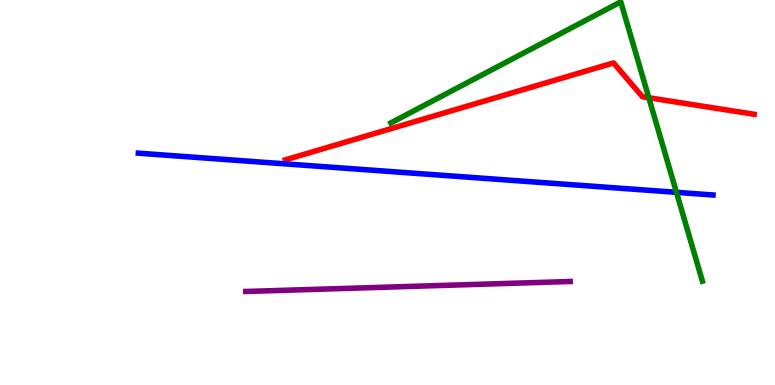[{'lines': ['blue', 'red'], 'intersections': []}, {'lines': ['green', 'red'], 'intersections': [{'x': 8.37, 'y': 7.46}]}, {'lines': ['purple', 'red'], 'intersections': []}, {'lines': ['blue', 'green'], 'intersections': [{'x': 8.73, 'y': 5.0}]}, {'lines': ['blue', 'purple'], 'intersections': []}, {'lines': ['green', 'purple'], 'intersections': []}]